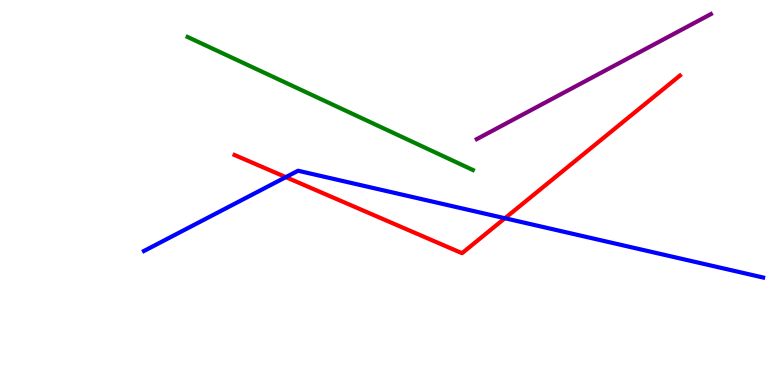[{'lines': ['blue', 'red'], 'intersections': [{'x': 3.69, 'y': 5.4}, {'x': 6.52, 'y': 4.33}]}, {'lines': ['green', 'red'], 'intersections': []}, {'lines': ['purple', 'red'], 'intersections': []}, {'lines': ['blue', 'green'], 'intersections': []}, {'lines': ['blue', 'purple'], 'intersections': []}, {'lines': ['green', 'purple'], 'intersections': []}]